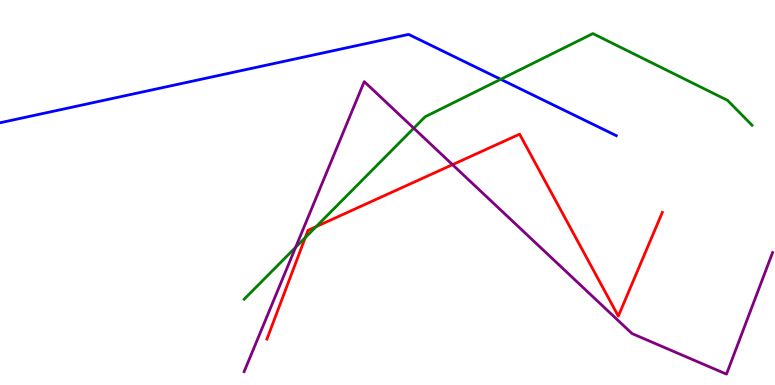[{'lines': ['blue', 'red'], 'intersections': []}, {'lines': ['green', 'red'], 'intersections': [{'x': 3.94, 'y': 3.83}, {'x': 4.08, 'y': 4.11}]}, {'lines': ['purple', 'red'], 'intersections': [{'x': 5.84, 'y': 5.72}]}, {'lines': ['blue', 'green'], 'intersections': [{'x': 6.46, 'y': 7.94}]}, {'lines': ['blue', 'purple'], 'intersections': []}, {'lines': ['green', 'purple'], 'intersections': [{'x': 3.81, 'y': 3.58}, {'x': 5.34, 'y': 6.67}]}]